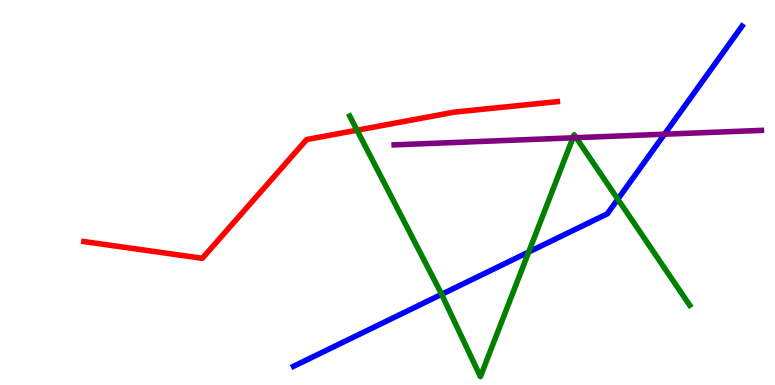[{'lines': ['blue', 'red'], 'intersections': []}, {'lines': ['green', 'red'], 'intersections': [{'x': 4.61, 'y': 6.62}]}, {'lines': ['purple', 'red'], 'intersections': []}, {'lines': ['blue', 'green'], 'intersections': [{'x': 5.7, 'y': 2.35}, {'x': 6.82, 'y': 3.45}, {'x': 7.97, 'y': 4.83}]}, {'lines': ['blue', 'purple'], 'intersections': [{'x': 8.57, 'y': 6.51}]}, {'lines': ['green', 'purple'], 'intersections': [{'x': 7.39, 'y': 6.42}, {'x': 7.43, 'y': 6.42}]}]